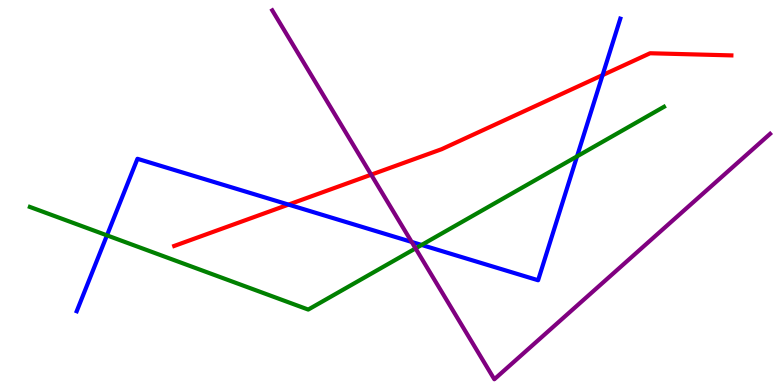[{'lines': ['blue', 'red'], 'intersections': [{'x': 3.72, 'y': 4.69}, {'x': 7.78, 'y': 8.05}]}, {'lines': ['green', 'red'], 'intersections': []}, {'lines': ['purple', 'red'], 'intersections': [{'x': 4.79, 'y': 5.46}]}, {'lines': ['blue', 'green'], 'intersections': [{'x': 1.38, 'y': 3.89}, {'x': 5.44, 'y': 3.64}, {'x': 7.45, 'y': 5.94}]}, {'lines': ['blue', 'purple'], 'intersections': [{'x': 5.31, 'y': 3.72}]}, {'lines': ['green', 'purple'], 'intersections': [{'x': 5.36, 'y': 3.55}]}]